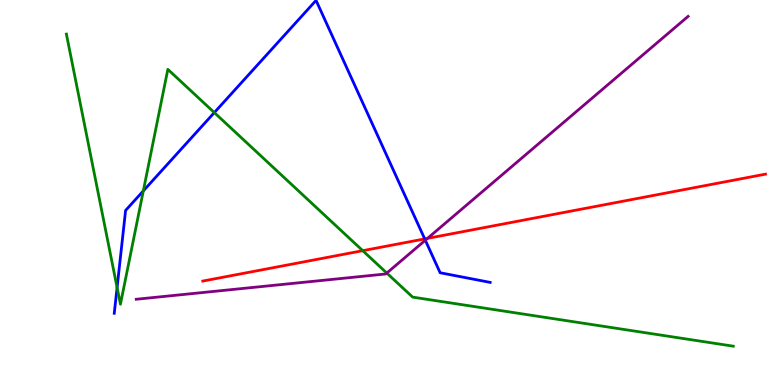[{'lines': ['blue', 'red'], 'intersections': [{'x': 5.48, 'y': 3.79}]}, {'lines': ['green', 'red'], 'intersections': [{'x': 4.68, 'y': 3.49}]}, {'lines': ['purple', 'red'], 'intersections': [{'x': 5.52, 'y': 3.81}]}, {'lines': ['blue', 'green'], 'intersections': [{'x': 1.51, 'y': 2.53}, {'x': 1.85, 'y': 5.04}, {'x': 2.77, 'y': 7.08}]}, {'lines': ['blue', 'purple'], 'intersections': [{'x': 5.49, 'y': 3.76}]}, {'lines': ['green', 'purple'], 'intersections': [{'x': 4.99, 'y': 2.91}]}]